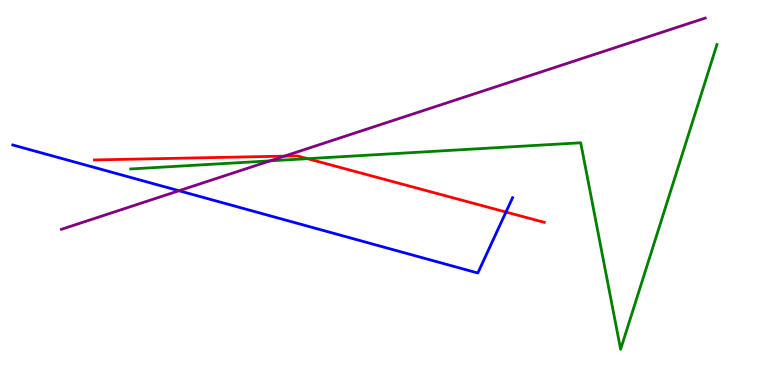[{'lines': ['blue', 'red'], 'intersections': [{'x': 6.53, 'y': 4.49}]}, {'lines': ['green', 'red'], 'intersections': [{'x': 3.97, 'y': 5.88}]}, {'lines': ['purple', 'red'], 'intersections': [{'x': 3.67, 'y': 5.94}]}, {'lines': ['blue', 'green'], 'intersections': []}, {'lines': ['blue', 'purple'], 'intersections': [{'x': 2.31, 'y': 5.05}]}, {'lines': ['green', 'purple'], 'intersections': [{'x': 3.48, 'y': 5.82}]}]